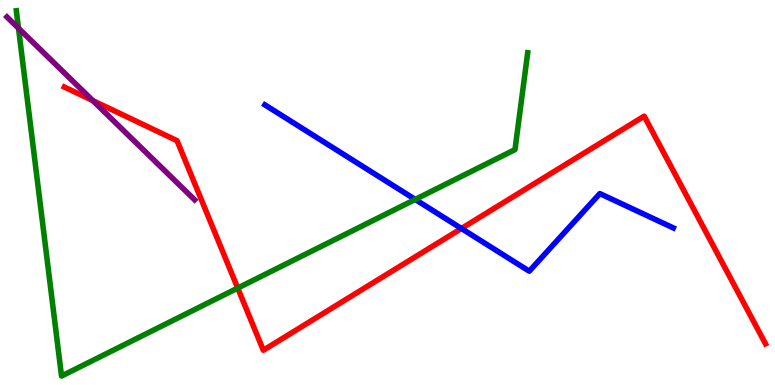[{'lines': ['blue', 'red'], 'intersections': [{'x': 5.95, 'y': 4.06}]}, {'lines': ['green', 'red'], 'intersections': [{'x': 3.07, 'y': 2.52}]}, {'lines': ['purple', 'red'], 'intersections': [{'x': 1.2, 'y': 7.39}]}, {'lines': ['blue', 'green'], 'intersections': [{'x': 5.36, 'y': 4.82}]}, {'lines': ['blue', 'purple'], 'intersections': []}, {'lines': ['green', 'purple'], 'intersections': [{'x': 0.239, 'y': 9.27}]}]